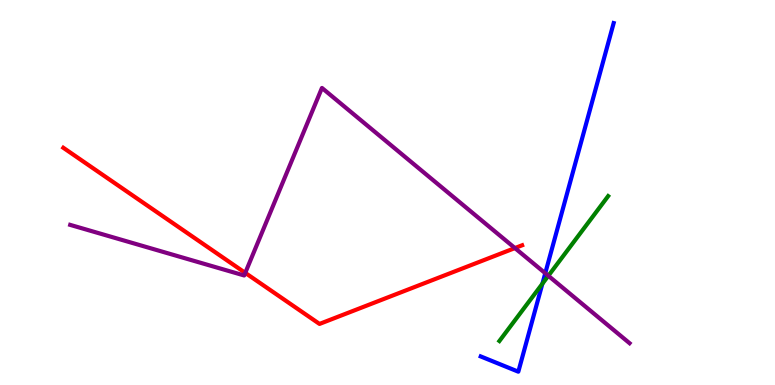[{'lines': ['blue', 'red'], 'intersections': []}, {'lines': ['green', 'red'], 'intersections': []}, {'lines': ['purple', 'red'], 'intersections': [{'x': 3.16, 'y': 2.91}, {'x': 6.64, 'y': 3.56}]}, {'lines': ['blue', 'green'], 'intersections': [{'x': 7.0, 'y': 2.63}]}, {'lines': ['blue', 'purple'], 'intersections': [{'x': 7.04, 'y': 2.9}]}, {'lines': ['green', 'purple'], 'intersections': [{'x': 7.08, 'y': 2.84}]}]